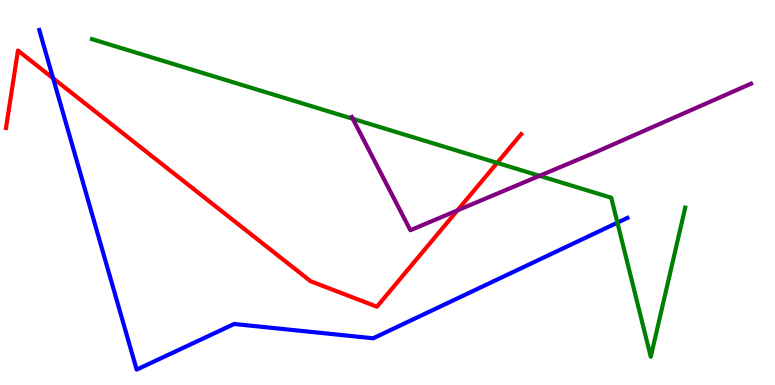[{'lines': ['blue', 'red'], 'intersections': [{'x': 0.685, 'y': 7.97}]}, {'lines': ['green', 'red'], 'intersections': [{'x': 6.42, 'y': 5.77}]}, {'lines': ['purple', 'red'], 'intersections': [{'x': 5.9, 'y': 4.54}]}, {'lines': ['blue', 'green'], 'intersections': [{'x': 7.97, 'y': 4.22}]}, {'lines': ['blue', 'purple'], 'intersections': []}, {'lines': ['green', 'purple'], 'intersections': [{'x': 4.55, 'y': 6.91}, {'x': 6.96, 'y': 5.43}]}]